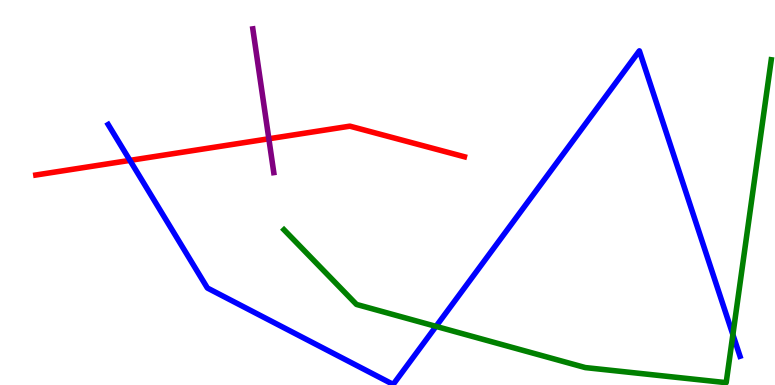[{'lines': ['blue', 'red'], 'intersections': [{'x': 1.68, 'y': 5.83}]}, {'lines': ['green', 'red'], 'intersections': []}, {'lines': ['purple', 'red'], 'intersections': [{'x': 3.47, 'y': 6.4}]}, {'lines': ['blue', 'green'], 'intersections': [{'x': 5.63, 'y': 1.52}, {'x': 9.46, 'y': 1.31}]}, {'lines': ['blue', 'purple'], 'intersections': []}, {'lines': ['green', 'purple'], 'intersections': []}]